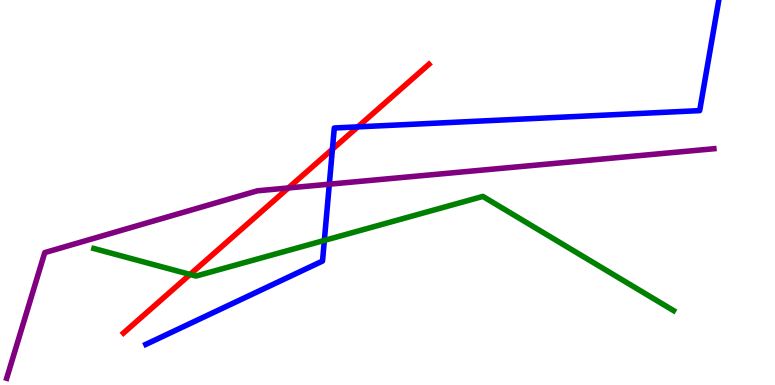[{'lines': ['blue', 'red'], 'intersections': [{'x': 4.29, 'y': 6.12}, {'x': 4.62, 'y': 6.7}]}, {'lines': ['green', 'red'], 'intersections': [{'x': 2.45, 'y': 2.87}]}, {'lines': ['purple', 'red'], 'intersections': [{'x': 3.72, 'y': 5.12}]}, {'lines': ['blue', 'green'], 'intersections': [{'x': 4.19, 'y': 3.76}]}, {'lines': ['blue', 'purple'], 'intersections': [{'x': 4.25, 'y': 5.22}]}, {'lines': ['green', 'purple'], 'intersections': []}]